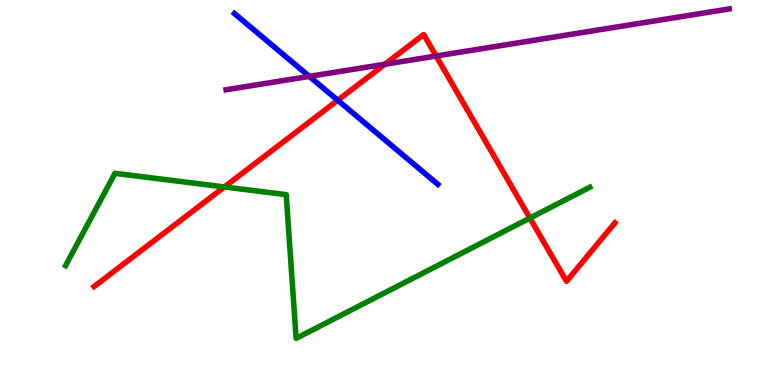[{'lines': ['blue', 'red'], 'intersections': [{'x': 4.36, 'y': 7.4}]}, {'lines': ['green', 'red'], 'intersections': [{'x': 2.9, 'y': 5.14}, {'x': 6.84, 'y': 4.34}]}, {'lines': ['purple', 'red'], 'intersections': [{'x': 4.97, 'y': 8.33}, {'x': 5.63, 'y': 8.55}]}, {'lines': ['blue', 'green'], 'intersections': []}, {'lines': ['blue', 'purple'], 'intersections': [{'x': 3.99, 'y': 8.02}]}, {'lines': ['green', 'purple'], 'intersections': []}]